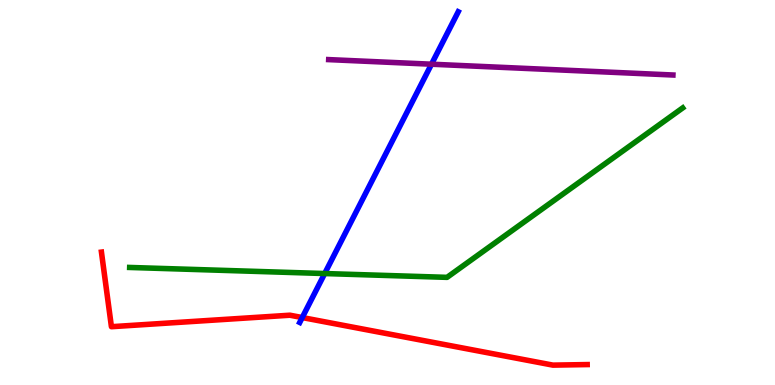[{'lines': ['blue', 'red'], 'intersections': [{'x': 3.9, 'y': 1.75}]}, {'lines': ['green', 'red'], 'intersections': []}, {'lines': ['purple', 'red'], 'intersections': []}, {'lines': ['blue', 'green'], 'intersections': [{'x': 4.19, 'y': 2.9}]}, {'lines': ['blue', 'purple'], 'intersections': [{'x': 5.57, 'y': 8.33}]}, {'lines': ['green', 'purple'], 'intersections': []}]